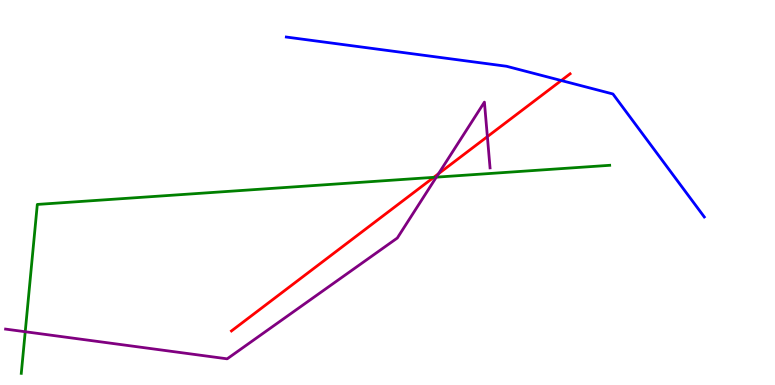[{'lines': ['blue', 'red'], 'intersections': [{'x': 7.24, 'y': 7.91}]}, {'lines': ['green', 'red'], 'intersections': [{'x': 5.6, 'y': 5.39}]}, {'lines': ['purple', 'red'], 'intersections': [{'x': 5.66, 'y': 5.49}, {'x': 6.29, 'y': 6.45}]}, {'lines': ['blue', 'green'], 'intersections': []}, {'lines': ['blue', 'purple'], 'intersections': []}, {'lines': ['green', 'purple'], 'intersections': [{'x': 0.326, 'y': 1.38}, {'x': 5.63, 'y': 5.4}]}]